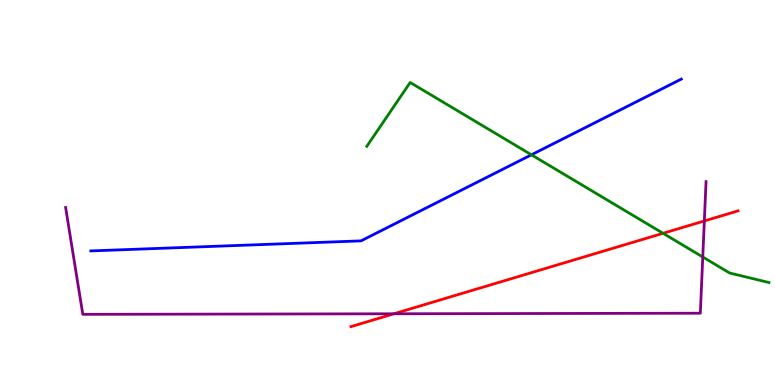[{'lines': ['blue', 'red'], 'intersections': []}, {'lines': ['green', 'red'], 'intersections': [{'x': 8.56, 'y': 3.94}]}, {'lines': ['purple', 'red'], 'intersections': [{'x': 5.08, 'y': 1.85}, {'x': 9.09, 'y': 4.26}]}, {'lines': ['blue', 'green'], 'intersections': [{'x': 6.86, 'y': 5.98}]}, {'lines': ['blue', 'purple'], 'intersections': []}, {'lines': ['green', 'purple'], 'intersections': [{'x': 9.07, 'y': 3.32}]}]